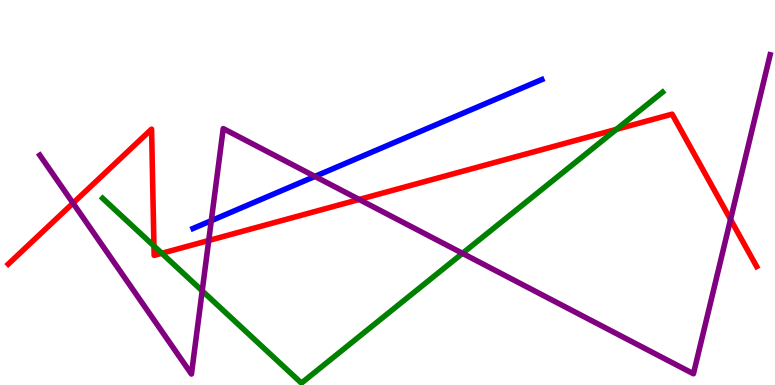[{'lines': ['blue', 'red'], 'intersections': []}, {'lines': ['green', 'red'], 'intersections': [{'x': 1.99, 'y': 3.61}, {'x': 2.09, 'y': 3.42}, {'x': 7.95, 'y': 6.64}]}, {'lines': ['purple', 'red'], 'intersections': [{'x': 0.942, 'y': 4.72}, {'x': 2.69, 'y': 3.75}, {'x': 4.63, 'y': 4.82}, {'x': 9.43, 'y': 4.3}]}, {'lines': ['blue', 'green'], 'intersections': []}, {'lines': ['blue', 'purple'], 'intersections': [{'x': 2.73, 'y': 4.27}, {'x': 4.06, 'y': 5.42}]}, {'lines': ['green', 'purple'], 'intersections': [{'x': 2.61, 'y': 2.45}, {'x': 5.97, 'y': 3.42}]}]